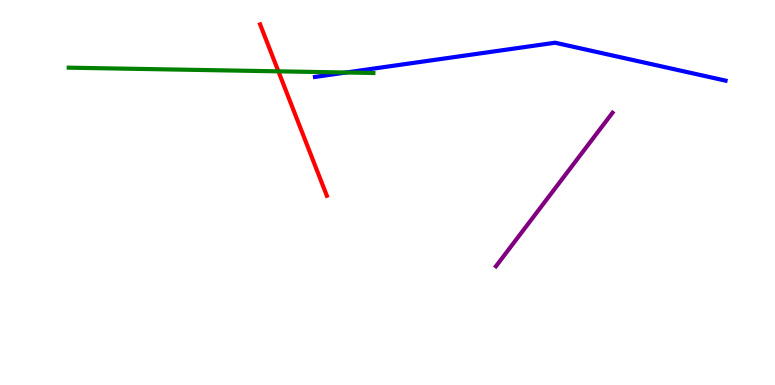[{'lines': ['blue', 'red'], 'intersections': []}, {'lines': ['green', 'red'], 'intersections': [{'x': 3.59, 'y': 8.15}]}, {'lines': ['purple', 'red'], 'intersections': []}, {'lines': ['blue', 'green'], 'intersections': [{'x': 4.47, 'y': 8.12}]}, {'lines': ['blue', 'purple'], 'intersections': []}, {'lines': ['green', 'purple'], 'intersections': []}]